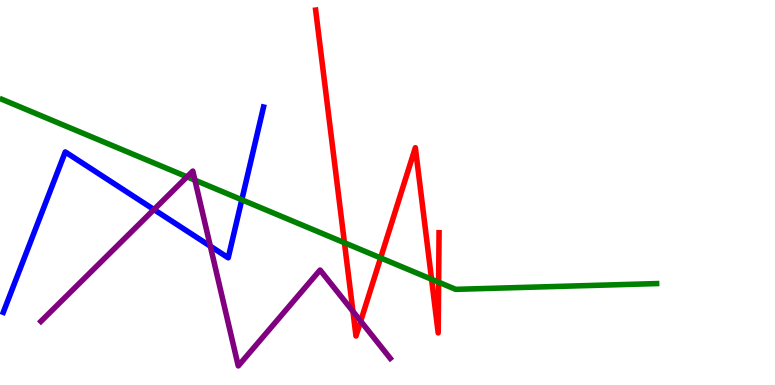[{'lines': ['blue', 'red'], 'intersections': []}, {'lines': ['green', 'red'], 'intersections': [{'x': 4.44, 'y': 3.69}, {'x': 4.91, 'y': 3.3}, {'x': 5.57, 'y': 2.75}, {'x': 5.66, 'y': 2.67}]}, {'lines': ['purple', 'red'], 'intersections': [{'x': 4.55, 'y': 1.91}, {'x': 4.65, 'y': 1.66}]}, {'lines': ['blue', 'green'], 'intersections': [{'x': 3.12, 'y': 4.81}]}, {'lines': ['blue', 'purple'], 'intersections': [{'x': 1.99, 'y': 4.56}, {'x': 2.71, 'y': 3.61}]}, {'lines': ['green', 'purple'], 'intersections': [{'x': 2.41, 'y': 5.41}, {'x': 2.52, 'y': 5.32}]}]